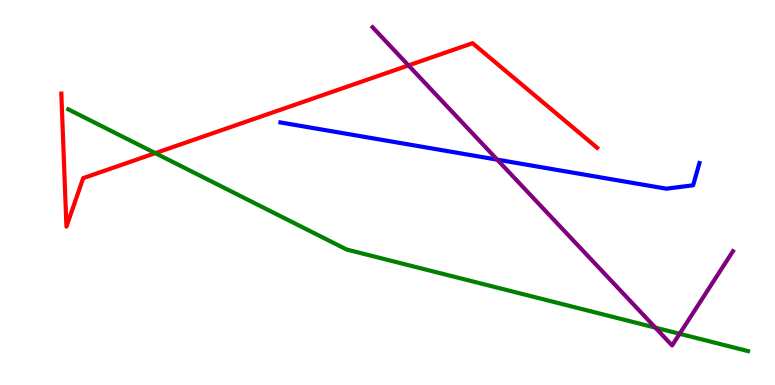[{'lines': ['blue', 'red'], 'intersections': []}, {'lines': ['green', 'red'], 'intersections': [{'x': 2.0, 'y': 6.02}]}, {'lines': ['purple', 'red'], 'intersections': [{'x': 5.27, 'y': 8.3}]}, {'lines': ['blue', 'green'], 'intersections': []}, {'lines': ['blue', 'purple'], 'intersections': [{'x': 6.42, 'y': 5.85}]}, {'lines': ['green', 'purple'], 'intersections': [{'x': 8.46, 'y': 1.49}, {'x': 8.77, 'y': 1.33}]}]